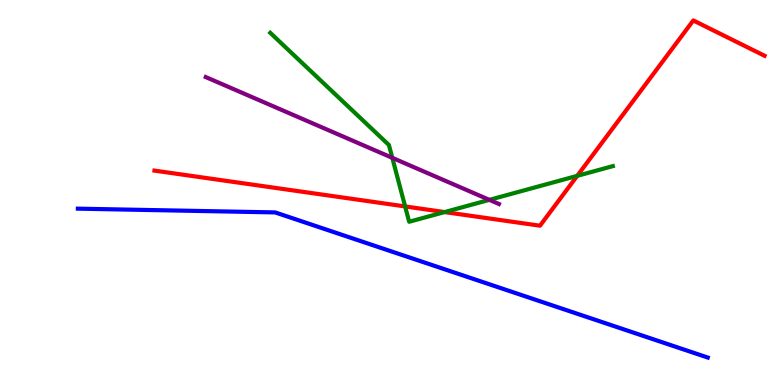[{'lines': ['blue', 'red'], 'intersections': []}, {'lines': ['green', 'red'], 'intersections': [{'x': 5.23, 'y': 4.64}, {'x': 5.74, 'y': 4.49}, {'x': 7.45, 'y': 5.43}]}, {'lines': ['purple', 'red'], 'intersections': []}, {'lines': ['blue', 'green'], 'intersections': []}, {'lines': ['blue', 'purple'], 'intersections': []}, {'lines': ['green', 'purple'], 'intersections': [{'x': 5.06, 'y': 5.9}, {'x': 6.31, 'y': 4.81}]}]